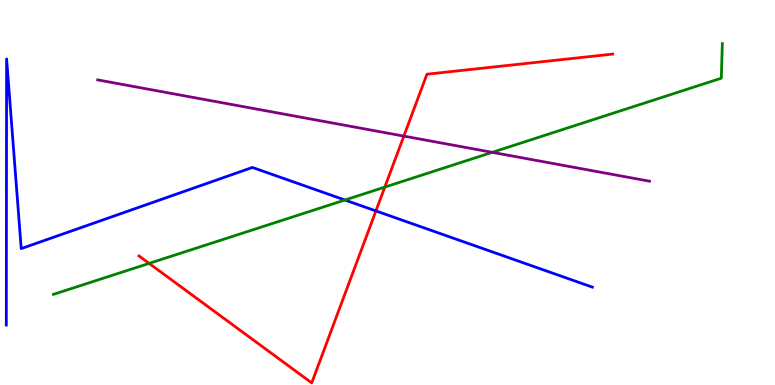[{'lines': ['blue', 'red'], 'intersections': [{'x': 4.85, 'y': 4.52}]}, {'lines': ['green', 'red'], 'intersections': [{'x': 1.92, 'y': 3.16}, {'x': 4.97, 'y': 5.14}]}, {'lines': ['purple', 'red'], 'intersections': [{'x': 5.21, 'y': 6.46}]}, {'lines': ['blue', 'green'], 'intersections': [{'x': 4.45, 'y': 4.8}]}, {'lines': ['blue', 'purple'], 'intersections': []}, {'lines': ['green', 'purple'], 'intersections': [{'x': 6.35, 'y': 6.04}]}]